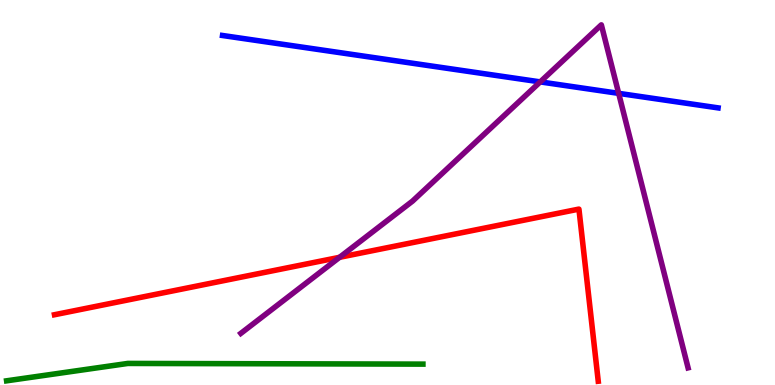[{'lines': ['blue', 'red'], 'intersections': []}, {'lines': ['green', 'red'], 'intersections': []}, {'lines': ['purple', 'red'], 'intersections': [{'x': 4.38, 'y': 3.32}]}, {'lines': ['blue', 'green'], 'intersections': []}, {'lines': ['blue', 'purple'], 'intersections': [{'x': 6.97, 'y': 7.87}, {'x': 7.98, 'y': 7.58}]}, {'lines': ['green', 'purple'], 'intersections': []}]